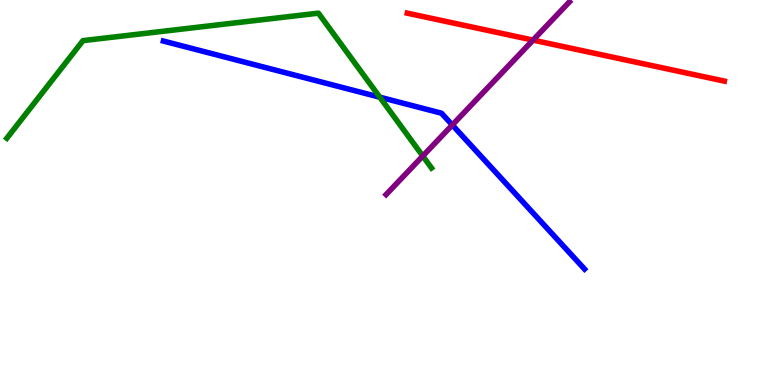[{'lines': ['blue', 'red'], 'intersections': []}, {'lines': ['green', 'red'], 'intersections': []}, {'lines': ['purple', 'red'], 'intersections': [{'x': 6.88, 'y': 8.96}]}, {'lines': ['blue', 'green'], 'intersections': [{'x': 4.9, 'y': 7.48}]}, {'lines': ['blue', 'purple'], 'intersections': [{'x': 5.84, 'y': 6.75}]}, {'lines': ['green', 'purple'], 'intersections': [{'x': 5.46, 'y': 5.95}]}]